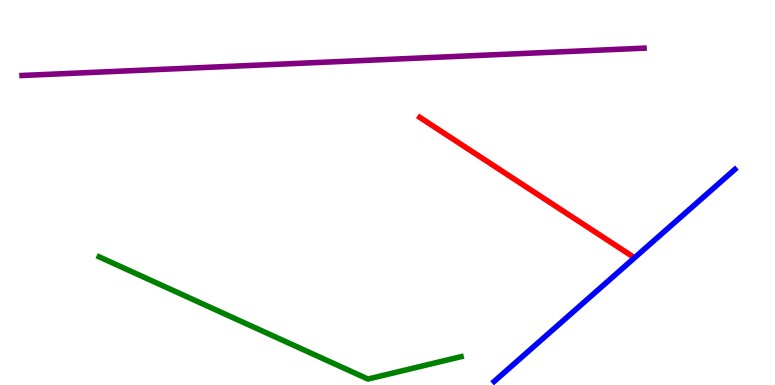[{'lines': ['blue', 'red'], 'intersections': []}, {'lines': ['green', 'red'], 'intersections': []}, {'lines': ['purple', 'red'], 'intersections': []}, {'lines': ['blue', 'green'], 'intersections': []}, {'lines': ['blue', 'purple'], 'intersections': []}, {'lines': ['green', 'purple'], 'intersections': []}]